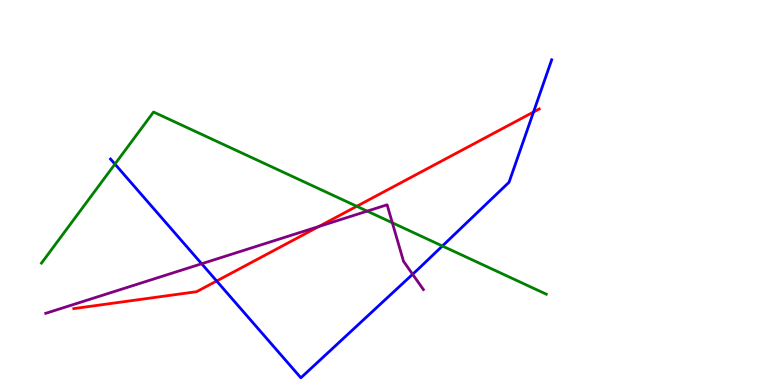[{'lines': ['blue', 'red'], 'intersections': [{'x': 2.8, 'y': 2.7}, {'x': 6.88, 'y': 7.09}]}, {'lines': ['green', 'red'], 'intersections': [{'x': 4.6, 'y': 4.64}]}, {'lines': ['purple', 'red'], 'intersections': [{'x': 4.11, 'y': 4.12}]}, {'lines': ['blue', 'green'], 'intersections': [{'x': 1.48, 'y': 5.74}, {'x': 5.71, 'y': 3.61}]}, {'lines': ['blue', 'purple'], 'intersections': [{'x': 2.6, 'y': 3.15}, {'x': 5.32, 'y': 2.88}]}, {'lines': ['green', 'purple'], 'intersections': [{'x': 4.74, 'y': 4.52}, {'x': 5.06, 'y': 4.21}]}]